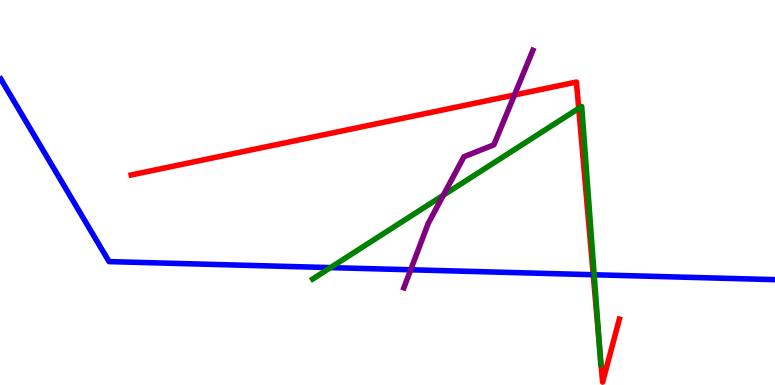[{'lines': ['blue', 'red'], 'intersections': [{'x': 7.65, 'y': 2.86}]}, {'lines': ['green', 'red'], 'intersections': [{'x': 7.47, 'y': 7.19}, {'x': 7.73, 'y': 1.05}]}, {'lines': ['purple', 'red'], 'intersections': [{'x': 6.64, 'y': 7.53}]}, {'lines': ['blue', 'green'], 'intersections': [{'x': 4.26, 'y': 3.05}, {'x': 7.67, 'y': 2.86}]}, {'lines': ['blue', 'purple'], 'intersections': [{'x': 5.3, 'y': 2.99}]}, {'lines': ['green', 'purple'], 'intersections': [{'x': 5.72, 'y': 4.93}]}]